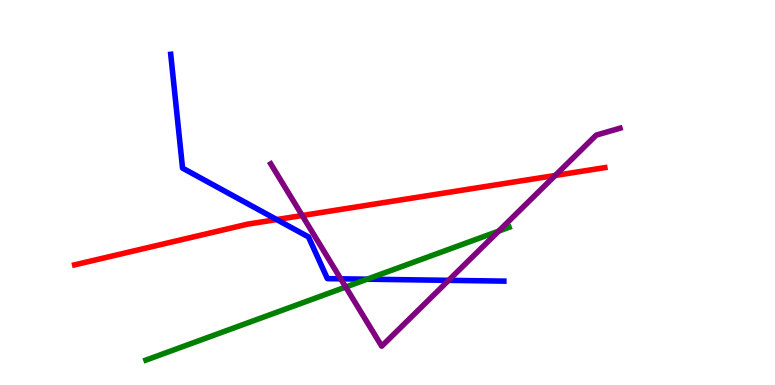[{'lines': ['blue', 'red'], 'intersections': [{'x': 3.57, 'y': 4.3}]}, {'lines': ['green', 'red'], 'intersections': []}, {'lines': ['purple', 'red'], 'intersections': [{'x': 3.9, 'y': 4.4}, {'x': 7.16, 'y': 5.44}]}, {'lines': ['blue', 'green'], 'intersections': [{'x': 4.74, 'y': 2.75}]}, {'lines': ['blue', 'purple'], 'intersections': [{'x': 4.4, 'y': 2.76}, {'x': 5.79, 'y': 2.72}]}, {'lines': ['green', 'purple'], 'intersections': [{'x': 4.46, 'y': 2.54}, {'x': 6.43, 'y': 4.0}]}]